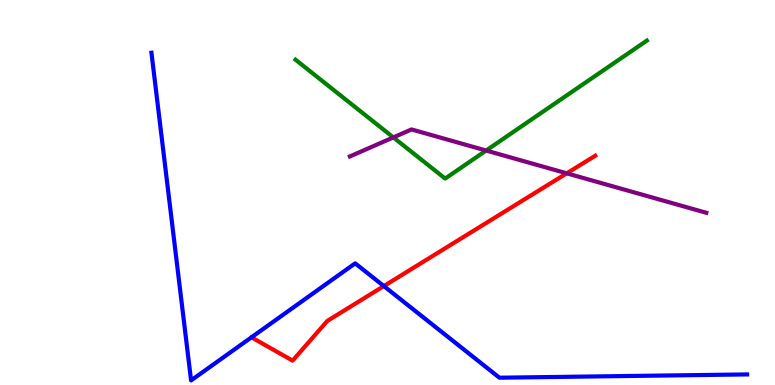[{'lines': ['blue', 'red'], 'intersections': [{'x': 4.95, 'y': 2.57}]}, {'lines': ['green', 'red'], 'intersections': []}, {'lines': ['purple', 'red'], 'intersections': [{'x': 7.31, 'y': 5.5}]}, {'lines': ['blue', 'green'], 'intersections': []}, {'lines': ['blue', 'purple'], 'intersections': []}, {'lines': ['green', 'purple'], 'intersections': [{'x': 5.08, 'y': 6.43}, {'x': 6.27, 'y': 6.09}]}]